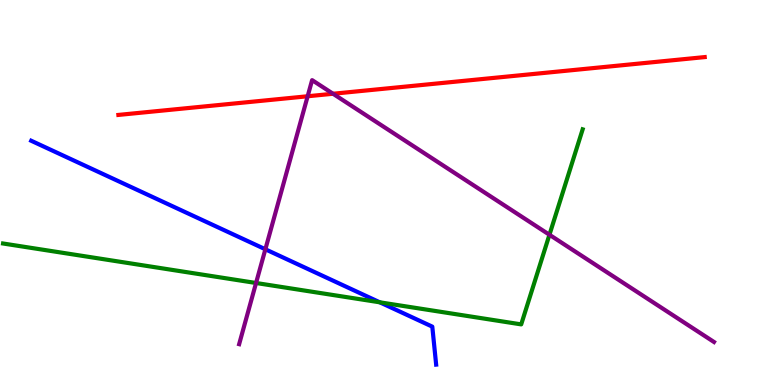[{'lines': ['blue', 'red'], 'intersections': []}, {'lines': ['green', 'red'], 'intersections': []}, {'lines': ['purple', 'red'], 'intersections': [{'x': 3.97, 'y': 7.5}, {'x': 4.3, 'y': 7.56}]}, {'lines': ['blue', 'green'], 'intersections': [{'x': 4.9, 'y': 2.15}]}, {'lines': ['blue', 'purple'], 'intersections': [{'x': 3.42, 'y': 3.53}]}, {'lines': ['green', 'purple'], 'intersections': [{'x': 3.3, 'y': 2.65}, {'x': 7.09, 'y': 3.9}]}]